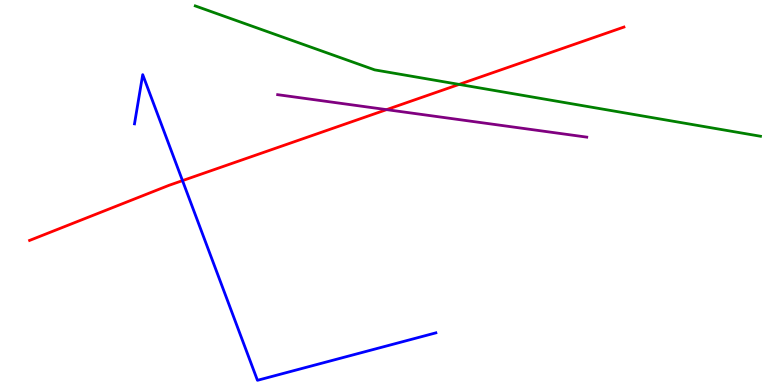[{'lines': ['blue', 'red'], 'intersections': [{'x': 2.35, 'y': 5.31}]}, {'lines': ['green', 'red'], 'intersections': [{'x': 5.92, 'y': 7.81}]}, {'lines': ['purple', 'red'], 'intersections': [{'x': 4.99, 'y': 7.15}]}, {'lines': ['blue', 'green'], 'intersections': []}, {'lines': ['blue', 'purple'], 'intersections': []}, {'lines': ['green', 'purple'], 'intersections': []}]